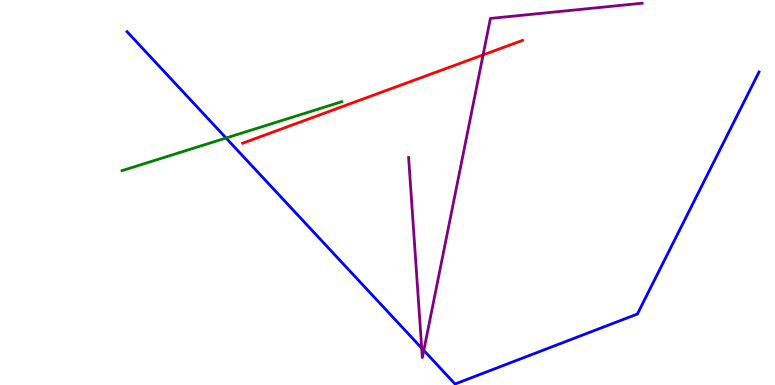[{'lines': ['blue', 'red'], 'intersections': []}, {'lines': ['green', 'red'], 'intersections': []}, {'lines': ['purple', 'red'], 'intersections': [{'x': 6.23, 'y': 8.57}]}, {'lines': ['blue', 'green'], 'intersections': [{'x': 2.92, 'y': 6.42}]}, {'lines': ['blue', 'purple'], 'intersections': [{'x': 5.44, 'y': 0.957}, {'x': 5.47, 'y': 0.898}]}, {'lines': ['green', 'purple'], 'intersections': []}]